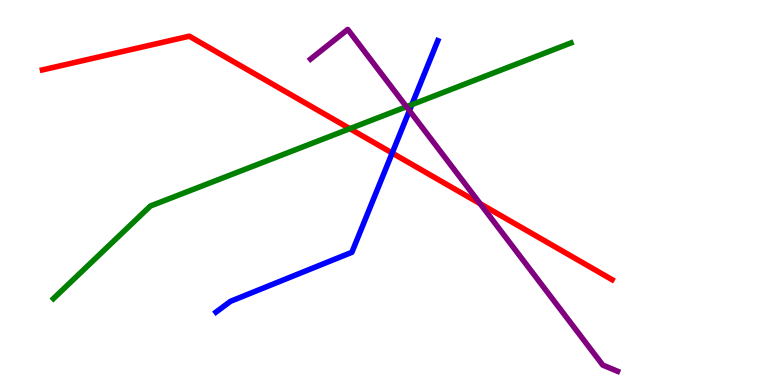[{'lines': ['blue', 'red'], 'intersections': [{'x': 5.06, 'y': 6.03}]}, {'lines': ['green', 'red'], 'intersections': [{'x': 4.51, 'y': 6.66}]}, {'lines': ['purple', 'red'], 'intersections': [{'x': 6.2, 'y': 4.71}]}, {'lines': ['blue', 'green'], 'intersections': [{'x': 5.31, 'y': 7.28}]}, {'lines': ['blue', 'purple'], 'intersections': [{'x': 5.28, 'y': 7.13}]}, {'lines': ['green', 'purple'], 'intersections': [{'x': 5.24, 'y': 7.23}]}]